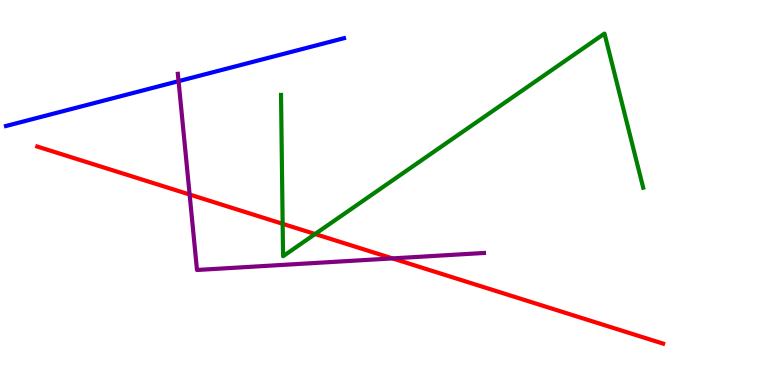[{'lines': ['blue', 'red'], 'intersections': []}, {'lines': ['green', 'red'], 'intersections': [{'x': 3.65, 'y': 4.19}, {'x': 4.07, 'y': 3.92}]}, {'lines': ['purple', 'red'], 'intersections': [{'x': 2.45, 'y': 4.95}, {'x': 5.06, 'y': 3.29}]}, {'lines': ['blue', 'green'], 'intersections': []}, {'lines': ['blue', 'purple'], 'intersections': [{'x': 2.3, 'y': 7.89}]}, {'lines': ['green', 'purple'], 'intersections': []}]